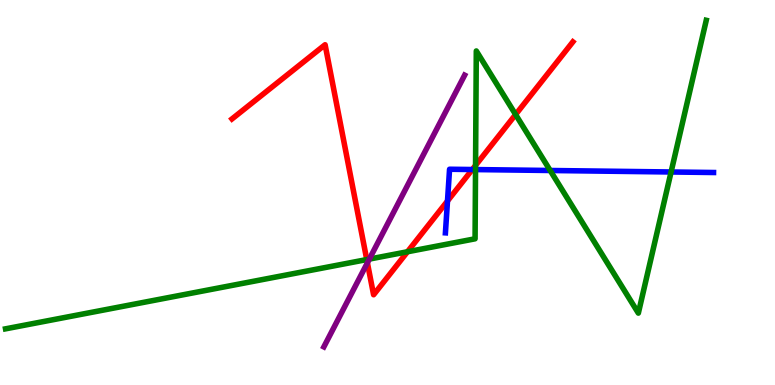[{'lines': ['blue', 'red'], 'intersections': [{'x': 5.77, 'y': 4.78}, {'x': 6.09, 'y': 5.6}]}, {'lines': ['green', 'red'], 'intersections': [{'x': 4.73, 'y': 3.26}, {'x': 5.26, 'y': 3.46}, {'x': 6.14, 'y': 5.7}, {'x': 6.65, 'y': 7.02}]}, {'lines': ['purple', 'red'], 'intersections': [{'x': 4.74, 'y': 3.17}]}, {'lines': ['blue', 'green'], 'intersections': [{'x': 6.14, 'y': 5.6}, {'x': 7.1, 'y': 5.57}, {'x': 8.66, 'y': 5.53}]}, {'lines': ['blue', 'purple'], 'intersections': []}, {'lines': ['green', 'purple'], 'intersections': [{'x': 4.77, 'y': 3.27}]}]